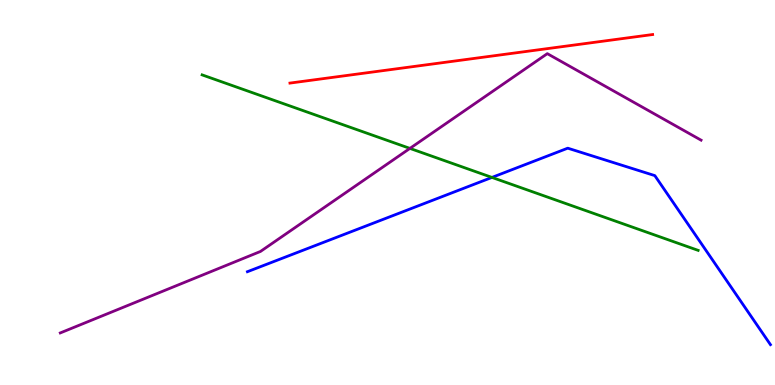[{'lines': ['blue', 'red'], 'intersections': []}, {'lines': ['green', 'red'], 'intersections': []}, {'lines': ['purple', 'red'], 'intersections': []}, {'lines': ['blue', 'green'], 'intersections': [{'x': 6.35, 'y': 5.39}]}, {'lines': ['blue', 'purple'], 'intersections': []}, {'lines': ['green', 'purple'], 'intersections': [{'x': 5.29, 'y': 6.15}]}]